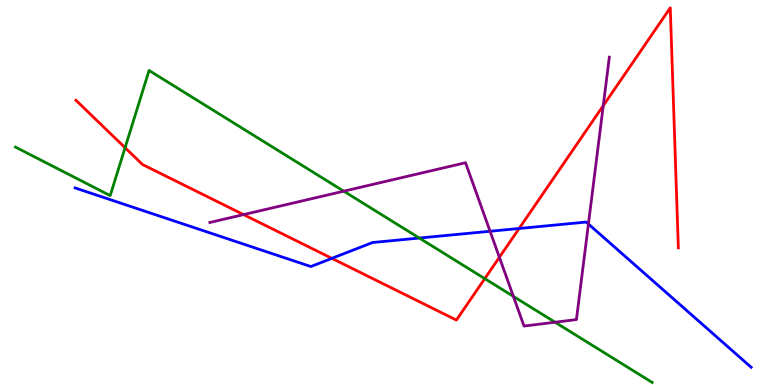[{'lines': ['blue', 'red'], 'intersections': [{'x': 4.28, 'y': 3.29}, {'x': 6.7, 'y': 4.07}]}, {'lines': ['green', 'red'], 'intersections': [{'x': 1.61, 'y': 6.16}, {'x': 6.26, 'y': 2.76}]}, {'lines': ['purple', 'red'], 'intersections': [{'x': 3.14, 'y': 4.43}, {'x': 6.44, 'y': 3.32}, {'x': 7.78, 'y': 7.26}]}, {'lines': ['blue', 'green'], 'intersections': [{'x': 5.41, 'y': 3.82}]}, {'lines': ['blue', 'purple'], 'intersections': [{'x': 6.32, 'y': 3.99}, {'x': 7.59, 'y': 4.18}]}, {'lines': ['green', 'purple'], 'intersections': [{'x': 4.44, 'y': 5.03}, {'x': 6.62, 'y': 2.3}, {'x': 7.16, 'y': 1.63}]}]